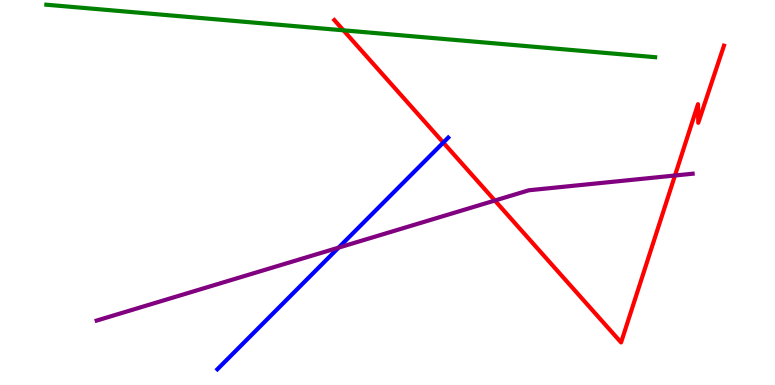[{'lines': ['blue', 'red'], 'intersections': [{'x': 5.72, 'y': 6.3}]}, {'lines': ['green', 'red'], 'intersections': [{'x': 4.43, 'y': 9.21}]}, {'lines': ['purple', 'red'], 'intersections': [{'x': 6.39, 'y': 4.79}, {'x': 8.71, 'y': 5.44}]}, {'lines': ['blue', 'green'], 'intersections': []}, {'lines': ['blue', 'purple'], 'intersections': [{'x': 4.37, 'y': 3.57}]}, {'lines': ['green', 'purple'], 'intersections': []}]